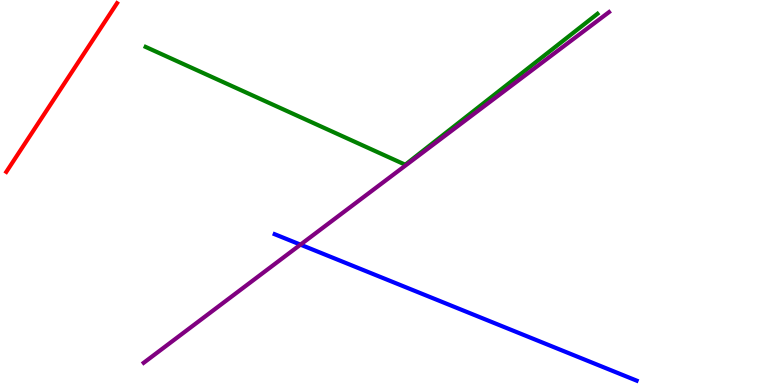[{'lines': ['blue', 'red'], 'intersections': []}, {'lines': ['green', 'red'], 'intersections': []}, {'lines': ['purple', 'red'], 'intersections': []}, {'lines': ['blue', 'green'], 'intersections': []}, {'lines': ['blue', 'purple'], 'intersections': [{'x': 3.88, 'y': 3.65}]}, {'lines': ['green', 'purple'], 'intersections': []}]